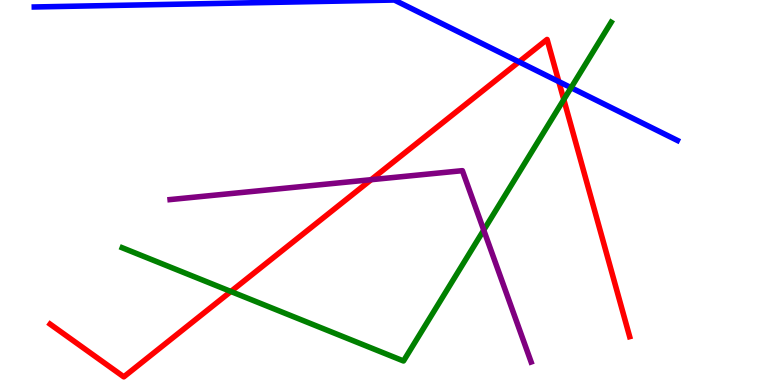[{'lines': ['blue', 'red'], 'intersections': [{'x': 6.7, 'y': 8.39}, {'x': 7.21, 'y': 7.88}]}, {'lines': ['green', 'red'], 'intersections': [{'x': 2.98, 'y': 2.43}, {'x': 7.27, 'y': 7.41}]}, {'lines': ['purple', 'red'], 'intersections': [{'x': 4.79, 'y': 5.33}]}, {'lines': ['blue', 'green'], 'intersections': [{'x': 7.37, 'y': 7.72}]}, {'lines': ['blue', 'purple'], 'intersections': []}, {'lines': ['green', 'purple'], 'intersections': [{'x': 6.24, 'y': 4.02}]}]